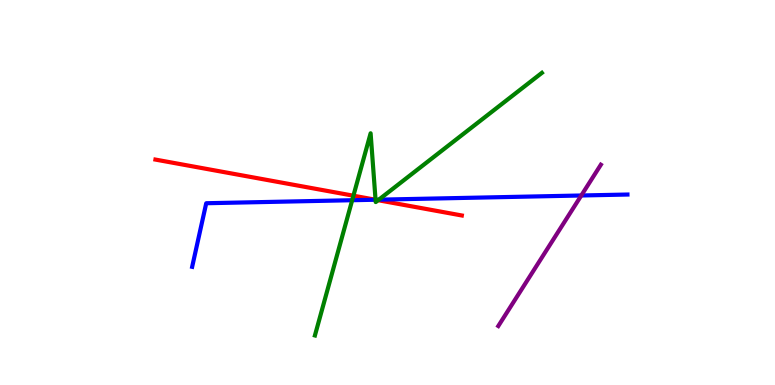[{'lines': ['blue', 'red'], 'intersections': [{'x': 4.85, 'y': 4.81}]}, {'lines': ['green', 'red'], 'intersections': [{'x': 4.56, 'y': 4.92}, {'x': 4.85, 'y': 4.81}, {'x': 4.88, 'y': 4.8}]}, {'lines': ['purple', 'red'], 'intersections': []}, {'lines': ['blue', 'green'], 'intersections': [{'x': 4.54, 'y': 4.8}, {'x': 4.85, 'y': 4.81}, {'x': 4.89, 'y': 4.81}]}, {'lines': ['blue', 'purple'], 'intersections': [{'x': 7.5, 'y': 4.92}]}, {'lines': ['green', 'purple'], 'intersections': []}]